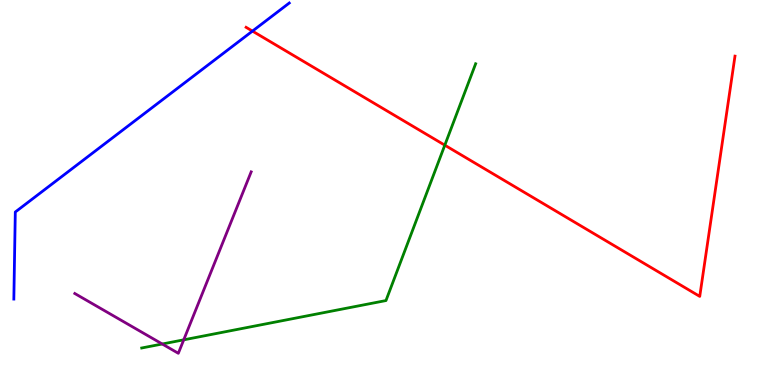[{'lines': ['blue', 'red'], 'intersections': [{'x': 3.26, 'y': 9.19}]}, {'lines': ['green', 'red'], 'intersections': [{'x': 5.74, 'y': 6.23}]}, {'lines': ['purple', 'red'], 'intersections': []}, {'lines': ['blue', 'green'], 'intersections': []}, {'lines': ['blue', 'purple'], 'intersections': []}, {'lines': ['green', 'purple'], 'intersections': [{'x': 2.09, 'y': 1.06}, {'x': 2.37, 'y': 1.17}]}]